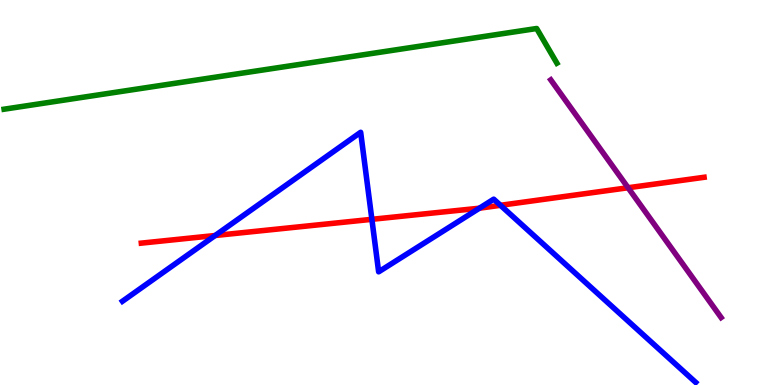[{'lines': ['blue', 'red'], 'intersections': [{'x': 2.78, 'y': 3.88}, {'x': 4.8, 'y': 4.3}, {'x': 6.19, 'y': 4.59}, {'x': 6.46, 'y': 4.67}]}, {'lines': ['green', 'red'], 'intersections': []}, {'lines': ['purple', 'red'], 'intersections': [{'x': 8.1, 'y': 5.12}]}, {'lines': ['blue', 'green'], 'intersections': []}, {'lines': ['blue', 'purple'], 'intersections': []}, {'lines': ['green', 'purple'], 'intersections': []}]